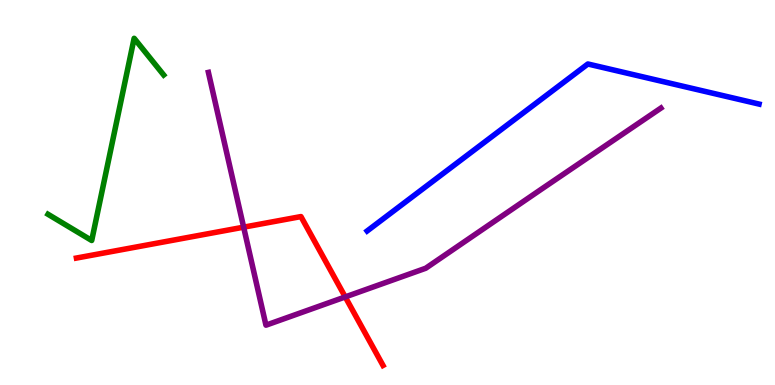[{'lines': ['blue', 'red'], 'intersections': []}, {'lines': ['green', 'red'], 'intersections': []}, {'lines': ['purple', 'red'], 'intersections': [{'x': 3.14, 'y': 4.1}, {'x': 4.45, 'y': 2.29}]}, {'lines': ['blue', 'green'], 'intersections': []}, {'lines': ['blue', 'purple'], 'intersections': []}, {'lines': ['green', 'purple'], 'intersections': []}]